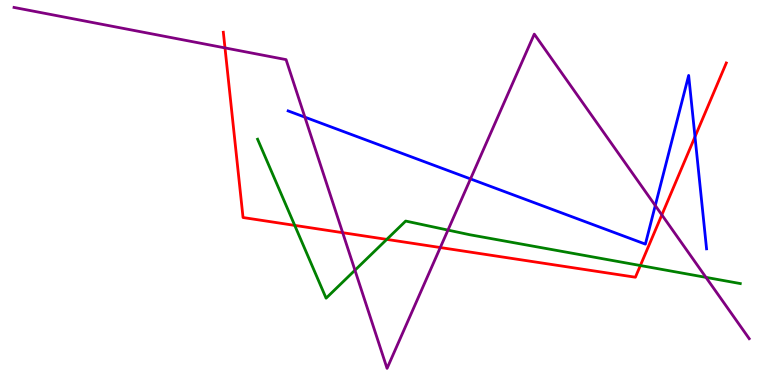[{'lines': ['blue', 'red'], 'intersections': [{'x': 8.97, 'y': 6.45}]}, {'lines': ['green', 'red'], 'intersections': [{'x': 3.8, 'y': 4.15}, {'x': 4.99, 'y': 3.78}, {'x': 8.26, 'y': 3.1}]}, {'lines': ['purple', 'red'], 'intersections': [{'x': 2.9, 'y': 8.76}, {'x': 4.42, 'y': 3.96}, {'x': 5.68, 'y': 3.57}, {'x': 8.54, 'y': 4.42}]}, {'lines': ['blue', 'green'], 'intersections': []}, {'lines': ['blue', 'purple'], 'intersections': [{'x': 3.93, 'y': 6.96}, {'x': 6.07, 'y': 5.35}, {'x': 8.46, 'y': 4.66}]}, {'lines': ['green', 'purple'], 'intersections': [{'x': 4.58, 'y': 2.98}, {'x': 5.78, 'y': 4.02}, {'x': 9.11, 'y': 2.8}]}]